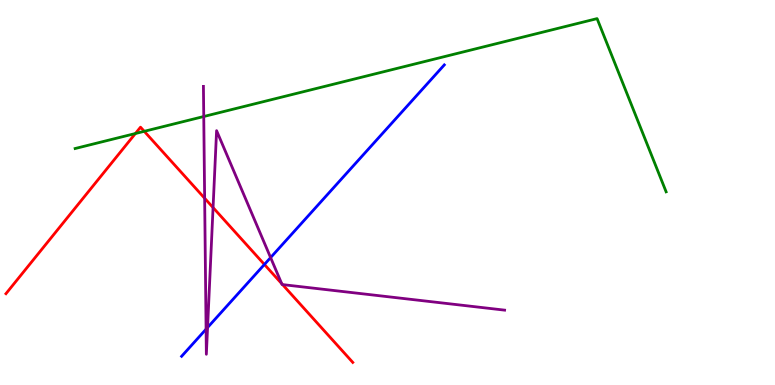[{'lines': ['blue', 'red'], 'intersections': [{'x': 3.41, 'y': 3.13}]}, {'lines': ['green', 'red'], 'intersections': [{'x': 1.75, 'y': 6.53}, {'x': 1.86, 'y': 6.59}]}, {'lines': ['purple', 'red'], 'intersections': [{'x': 2.64, 'y': 4.85}, {'x': 2.75, 'y': 4.61}, {'x': 3.63, 'y': 2.63}, {'x': 3.65, 'y': 2.61}]}, {'lines': ['blue', 'green'], 'intersections': []}, {'lines': ['blue', 'purple'], 'intersections': [{'x': 2.66, 'y': 1.45}, {'x': 2.68, 'y': 1.49}, {'x': 3.49, 'y': 3.31}]}, {'lines': ['green', 'purple'], 'intersections': [{'x': 2.63, 'y': 6.97}]}]